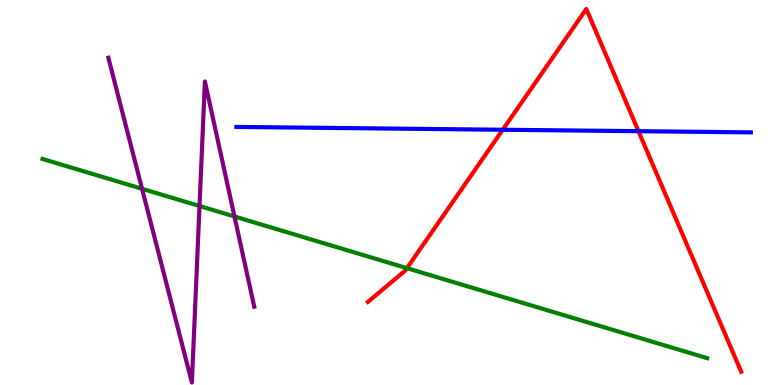[{'lines': ['blue', 'red'], 'intersections': [{'x': 6.49, 'y': 6.63}, {'x': 8.24, 'y': 6.59}]}, {'lines': ['green', 'red'], 'intersections': [{'x': 5.25, 'y': 3.03}]}, {'lines': ['purple', 'red'], 'intersections': []}, {'lines': ['blue', 'green'], 'intersections': []}, {'lines': ['blue', 'purple'], 'intersections': []}, {'lines': ['green', 'purple'], 'intersections': [{'x': 1.83, 'y': 5.1}, {'x': 2.57, 'y': 4.65}, {'x': 3.03, 'y': 4.38}]}]